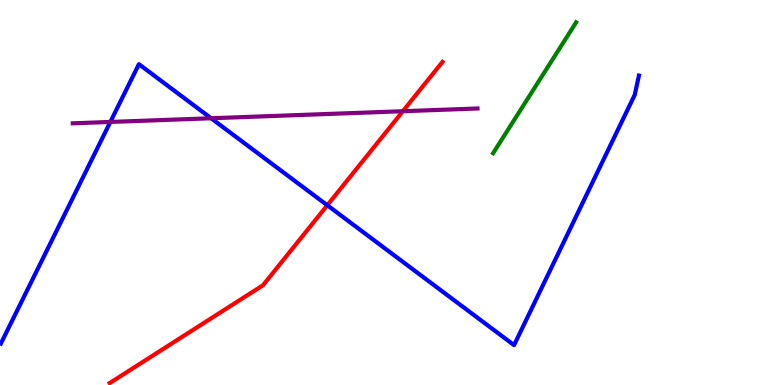[{'lines': ['blue', 'red'], 'intersections': [{'x': 4.22, 'y': 4.67}]}, {'lines': ['green', 'red'], 'intersections': []}, {'lines': ['purple', 'red'], 'intersections': [{'x': 5.2, 'y': 7.11}]}, {'lines': ['blue', 'green'], 'intersections': []}, {'lines': ['blue', 'purple'], 'intersections': [{'x': 1.42, 'y': 6.83}, {'x': 2.72, 'y': 6.93}]}, {'lines': ['green', 'purple'], 'intersections': []}]